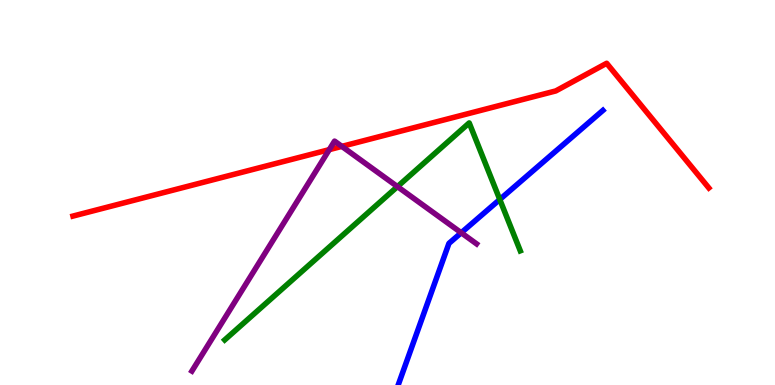[{'lines': ['blue', 'red'], 'intersections': []}, {'lines': ['green', 'red'], 'intersections': []}, {'lines': ['purple', 'red'], 'intersections': [{'x': 4.25, 'y': 6.11}, {'x': 4.41, 'y': 6.2}]}, {'lines': ['blue', 'green'], 'intersections': [{'x': 6.45, 'y': 4.82}]}, {'lines': ['blue', 'purple'], 'intersections': [{'x': 5.95, 'y': 3.95}]}, {'lines': ['green', 'purple'], 'intersections': [{'x': 5.13, 'y': 5.15}]}]